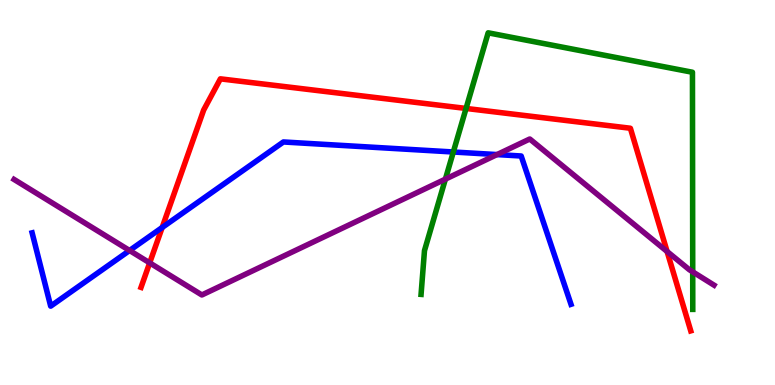[{'lines': ['blue', 'red'], 'intersections': [{'x': 2.09, 'y': 4.09}]}, {'lines': ['green', 'red'], 'intersections': [{'x': 6.01, 'y': 7.18}]}, {'lines': ['purple', 'red'], 'intersections': [{'x': 1.93, 'y': 3.17}, {'x': 8.61, 'y': 3.47}]}, {'lines': ['blue', 'green'], 'intersections': [{'x': 5.85, 'y': 6.05}]}, {'lines': ['blue', 'purple'], 'intersections': [{'x': 1.67, 'y': 3.49}, {'x': 6.41, 'y': 5.99}]}, {'lines': ['green', 'purple'], 'intersections': [{'x': 5.75, 'y': 5.35}, {'x': 8.94, 'y': 2.94}]}]